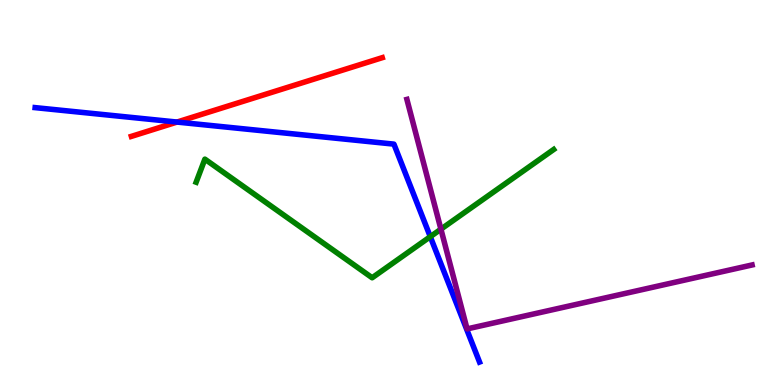[{'lines': ['blue', 'red'], 'intersections': [{'x': 2.28, 'y': 6.83}]}, {'lines': ['green', 'red'], 'intersections': []}, {'lines': ['purple', 'red'], 'intersections': []}, {'lines': ['blue', 'green'], 'intersections': [{'x': 5.55, 'y': 3.85}]}, {'lines': ['blue', 'purple'], 'intersections': []}, {'lines': ['green', 'purple'], 'intersections': [{'x': 5.69, 'y': 4.05}]}]